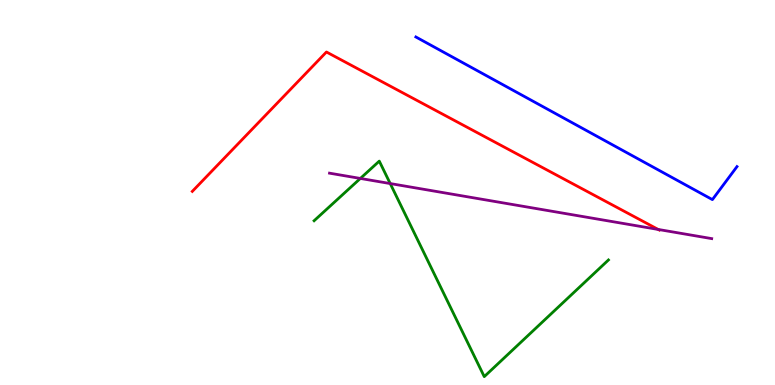[{'lines': ['blue', 'red'], 'intersections': []}, {'lines': ['green', 'red'], 'intersections': []}, {'lines': ['purple', 'red'], 'intersections': [{'x': 8.49, 'y': 4.04}]}, {'lines': ['blue', 'green'], 'intersections': []}, {'lines': ['blue', 'purple'], 'intersections': []}, {'lines': ['green', 'purple'], 'intersections': [{'x': 4.65, 'y': 5.37}, {'x': 5.03, 'y': 5.23}]}]